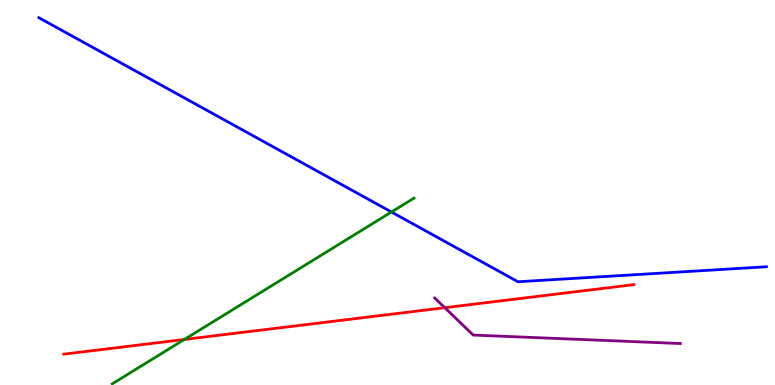[{'lines': ['blue', 'red'], 'intersections': []}, {'lines': ['green', 'red'], 'intersections': [{'x': 2.38, 'y': 1.18}]}, {'lines': ['purple', 'red'], 'intersections': [{'x': 5.74, 'y': 2.01}]}, {'lines': ['blue', 'green'], 'intersections': [{'x': 5.05, 'y': 4.49}]}, {'lines': ['blue', 'purple'], 'intersections': []}, {'lines': ['green', 'purple'], 'intersections': []}]